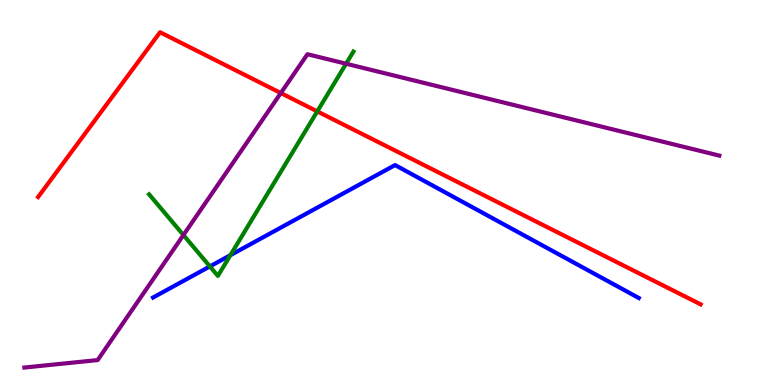[{'lines': ['blue', 'red'], 'intersections': []}, {'lines': ['green', 'red'], 'intersections': [{'x': 4.09, 'y': 7.11}]}, {'lines': ['purple', 'red'], 'intersections': [{'x': 3.62, 'y': 7.58}]}, {'lines': ['blue', 'green'], 'intersections': [{'x': 2.71, 'y': 3.08}, {'x': 2.97, 'y': 3.37}]}, {'lines': ['blue', 'purple'], 'intersections': []}, {'lines': ['green', 'purple'], 'intersections': [{'x': 2.37, 'y': 3.89}, {'x': 4.47, 'y': 8.34}]}]